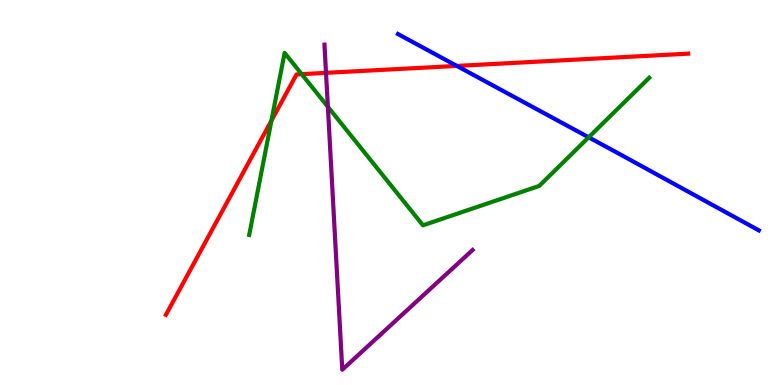[{'lines': ['blue', 'red'], 'intersections': [{'x': 5.89, 'y': 8.29}]}, {'lines': ['green', 'red'], 'intersections': [{'x': 3.5, 'y': 6.87}, {'x': 3.89, 'y': 8.07}]}, {'lines': ['purple', 'red'], 'intersections': [{'x': 4.21, 'y': 8.11}]}, {'lines': ['blue', 'green'], 'intersections': [{'x': 7.6, 'y': 6.43}]}, {'lines': ['blue', 'purple'], 'intersections': []}, {'lines': ['green', 'purple'], 'intersections': [{'x': 4.23, 'y': 7.23}]}]